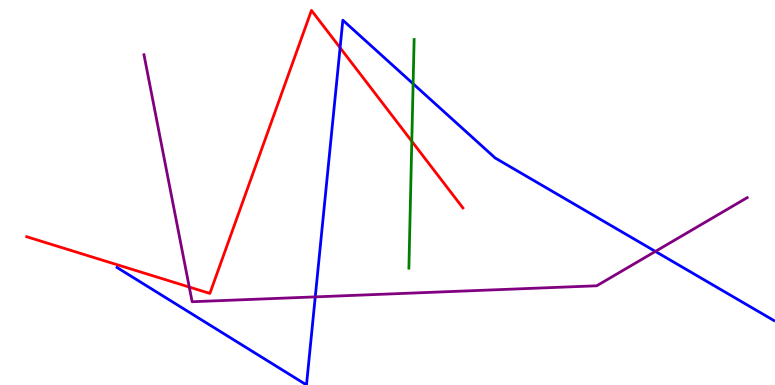[{'lines': ['blue', 'red'], 'intersections': [{'x': 4.39, 'y': 8.76}]}, {'lines': ['green', 'red'], 'intersections': [{'x': 5.31, 'y': 6.33}]}, {'lines': ['purple', 'red'], 'intersections': [{'x': 2.44, 'y': 2.54}]}, {'lines': ['blue', 'green'], 'intersections': [{'x': 5.33, 'y': 7.82}]}, {'lines': ['blue', 'purple'], 'intersections': [{'x': 4.07, 'y': 2.29}, {'x': 8.46, 'y': 3.47}]}, {'lines': ['green', 'purple'], 'intersections': []}]